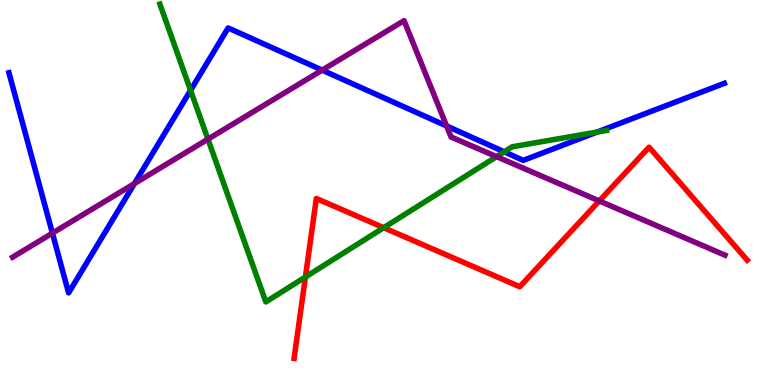[{'lines': ['blue', 'red'], 'intersections': []}, {'lines': ['green', 'red'], 'intersections': [{'x': 3.94, 'y': 2.8}, {'x': 4.95, 'y': 4.09}]}, {'lines': ['purple', 'red'], 'intersections': [{'x': 7.73, 'y': 4.78}]}, {'lines': ['blue', 'green'], 'intersections': [{'x': 2.46, 'y': 7.65}, {'x': 6.51, 'y': 6.06}, {'x': 7.7, 'y': 6.57}]}, {'lines': ['blue', 'purple'], 'intersections': [{'x': 0.676, 'y': 3.94}, {'x': 1.73, 'y': 5.23}, {'x': 4.16, 'y': 8.18}, {'x': 5.76, 'y': 6.73}]}, {'lines': ['green', 'purple'], 'intersections': [{'x': 2.68, 'y': 6.39}, {'x': 6.41, 'y': 5.93}]}]